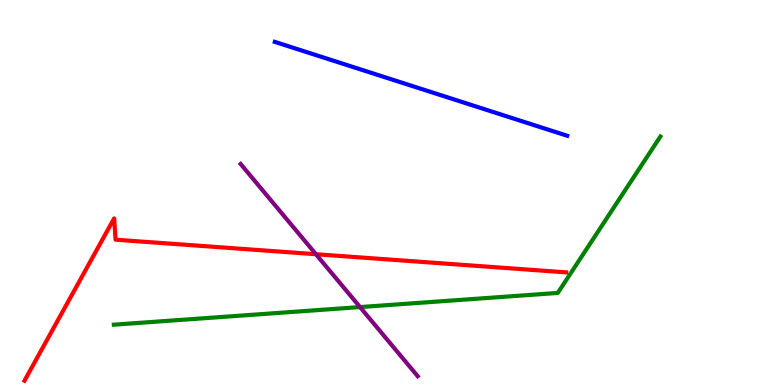[{'lines': ['blue', 'red'], 'intersections': []}, {'lines': ['green', 'red'], 'intersections': []}, {'lines': ['purple', 'red'], 'intersections': [{'x': 4.08, 'y': 3.4}]}, {'lines': ['blue', 'green'], 'intersections': []}, {'lines': ['blue', 'purple'], 'intersections': []}, {'lines': ['green', 'purple'], 'intersections': [{'x': 4.65, 'y': 2.02}]}]